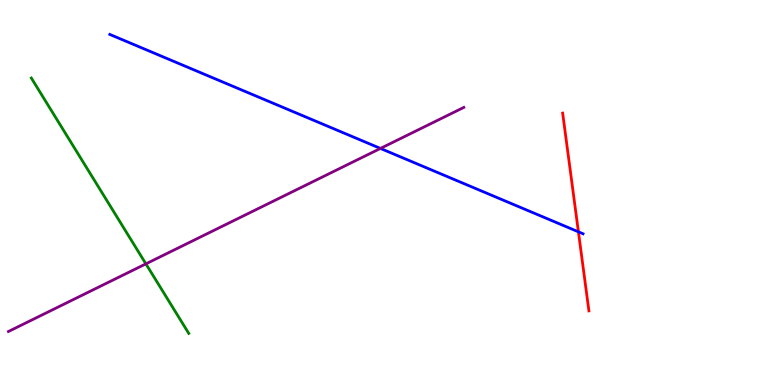[{'lines': ['blue', 'red'], 'intersections': [{'x': 7.46, 'y': 3.98}]}, {'lines': ['green', 'red'], 'intersections': []}, {'lines': ['purple', 'red'], 'intersections': []}, {'lines': ['blue', 'green'], 'intersections': []}, {'lines': ['blue', 'purple'], 'intersections': [{'x': 4.91, 'y': 6.14}]}, {'lines': ['green', 'purple'], 'intersections': [{'x': 1.88, 'y': 3.15}]}]